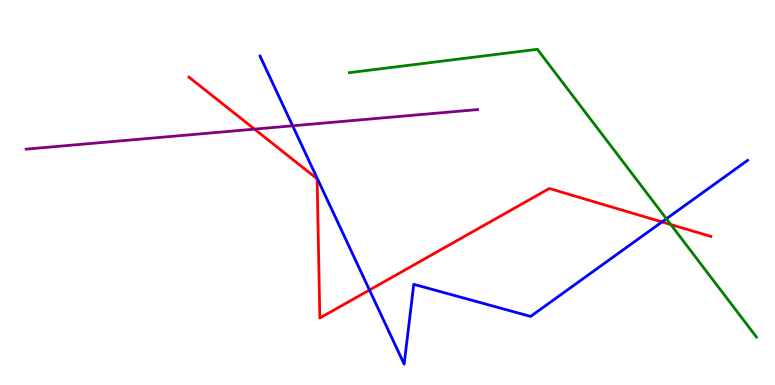[{'lines': ['blue', 'red'], 'intersections': [{'x': 4.77, 'y': 2.47}, {'x': 8.54, 'y': 4.24}]}, {'lines': ['green', 'red'], 'intersections': [{'x': 8.66, 'y': 4.17}]}, {'lines': ['purple', 'red'], 'intersections': [{'x': 3.28, 'y': 6.65}]}, {'lines': ['blue', 'green'], 'intersections': [{'x': 8.6, 'y': 4.32}]}, {'lines': ['blue', 'purple'], 'intersections': [{'x': 3.78, 'y': 6.73}]}, {'lines': ['green', 'purple'], 'intersections': []}]